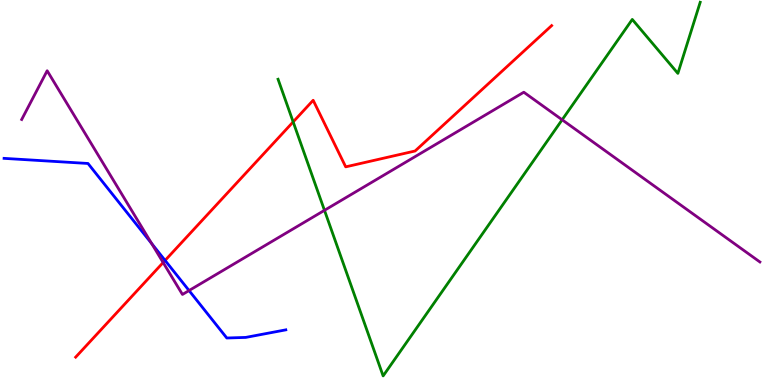[{'lines': ['blue', 'red'], 'intersections': [{'x': 2.13, 'y': 3.24}]}, {'lines': ['green', 'red'], 'intersections': [{'x': 3.78, 'y': 6.83}]}, {'lines': ['purple', 'red'], 'intersections': [{'x': 2.11, 'y': 3.18}]}, {'lines': ['blue', 'green'], 'intersections': []}, {'lines': ['blue', 'purple'], 'intersections': [{'x': 1.96, 'y': 3.67}, {'x': 2.44, 'y': 2.45}]}, {'lines': ['green', 'purple'], 'intersections': [{'x': 4.19, 'y': 4.54}, {'x': 7.25, 'y': 6.89}]}]